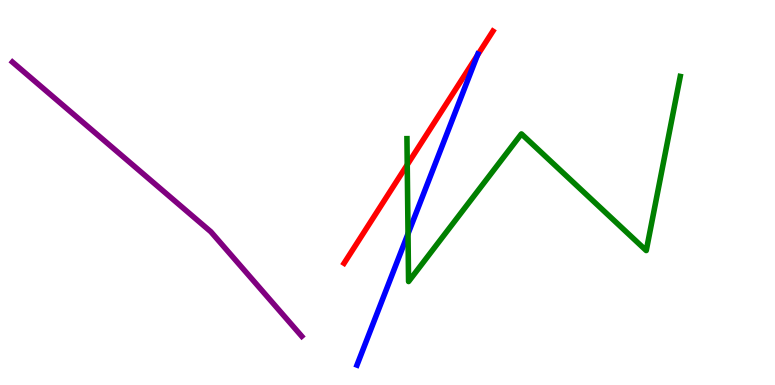[{'lines': ['blue', 'red'], 'intersections': [{'x': 6.16, 'y': 8.56}]}, {'lines': ['green', 'red'], 'intersections': [{'x': 5.25, 'y': 5.72}]}, {'lines': ['purple', 'red'], 'intersections': []}, {'lines': ['blue', 'green'], 'intersections': [{'x': 5.26, 'y': 3.93}]}, {'lines': ['blue', 'purple'], 'intersections': []}, {'lines': ['green', 'purple'], 'intersections': []}]